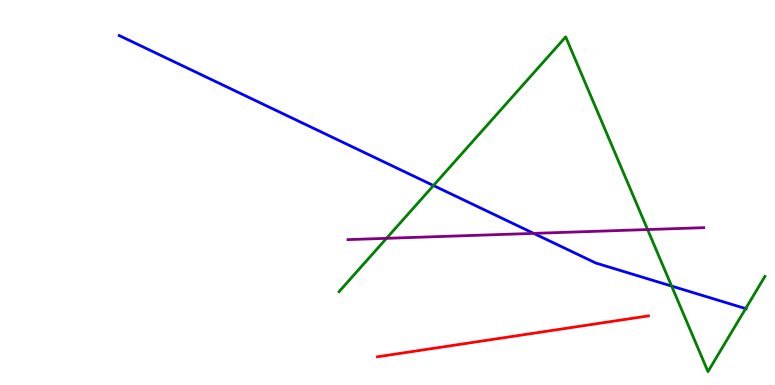[{'lines': ['blue', 'red'], 'intersections': []}, {'lines': ['green', 'red'], 'intersections': []}, {'lines': ['purple', 'red'], 'intersections': []}, {'lines': ['blue', 'green'], 'intersections': [{'x': 5.59, 'y': 5.18}, {'x': 8.67, 'y': 2.57}, {'x': 9.62, 'y': 1.98}]}, {'lines': ['blue', 'purple'], 'intersections': [{'x': 6.89, 'y': 3.94}]}, {'lines': ['green', 'purple'], 'intersections': [{'x': 4.99, 'y': 3.81}, {'x': 8.36, 'y': 4.04}]}]